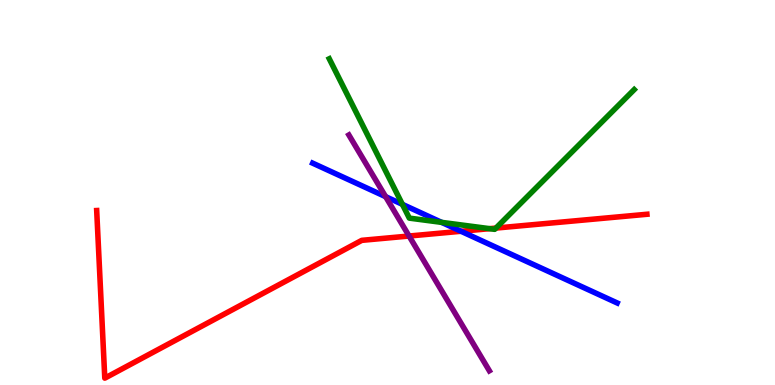[{'lines': ['blue', 'red'], 'intersections': [{'x': 5.95, 'y': 3.99}]}, {'lines': ['green', 'red'], 'intersections': [{'x': 6.32, 'y': 4.06}, {'x': 6.4, 'y': 4.08}]}, {'lines': ['purple', 'red'], 'intersections': [{'x': 5.28, 'y': 3.87}]}, {'lines': ['blue', 'green'], 'intersections': [{'x': 5.19, 'y': 4.69}, {'x': 5.7, 'y': 4.22}]}, {'lines': ['blue', 'purple'], 'intersections': [{'x': 4.98, 'y': 4.89}]}, {'lines': ['green', 'purple'], 'intersections': []}]